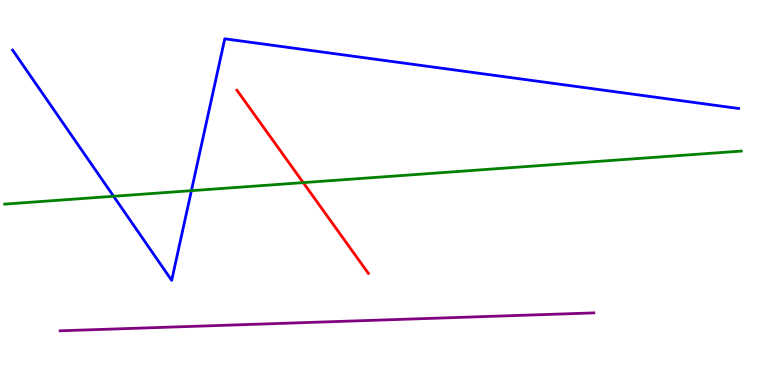[{'lines': ['blue', 'red'], 'intersections': []}, {'lines': ['green', 'red'], 'intersections': [{'x': 3.91, 'y': 5.26}]}, {'lines': ['purple', 'red'], 'intersections': []}, {'lines': ['blue', 'green'], 'intersections': [{'x': 1.47, 'y': 4.9}, {'x': 2.47, 'y': 5.05}]}, {'lines': ['blue', 'purple'], 'intersections': []}, {'lines': ['green', 'purple'], 'intersections': []}]